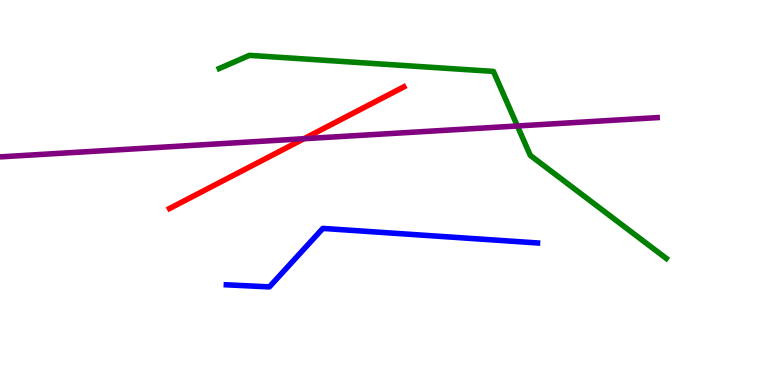[{'lines': ['blue', 'red'], 'intersections': []}, {'lines': ['green', 'red'], 'intersections': []}, {'lines': ['purple', 'red'], 'intersections': [{'x': 3.92, 'y': 6.4}]}, {'lines': ['blue', 'green'], 'intersections': []}, {'lines': ['blue', 'purple'], 'intersections': []}, {'lines': ['green', 'purple'], 'intersections': [{'x': 6.68, 'y': 6.73}]}]